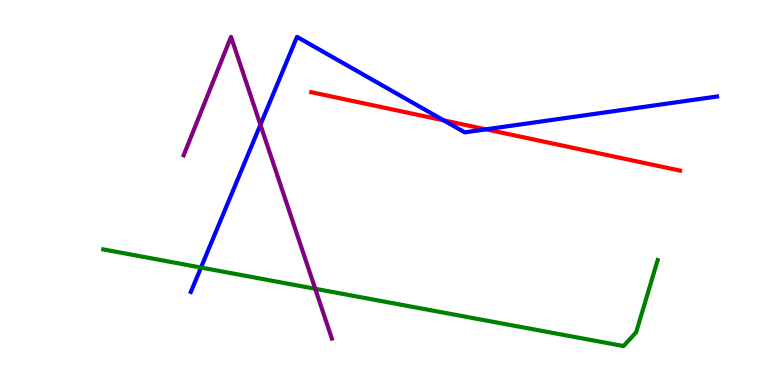[{'lines': ['blue', 'red'], 'intersections': [{'x': 5.72, 'y': 6.87}, {'x': 6.27, 'y': 6.64}]}, {'lines': ['green', 'red'], 'intersections': []}, {'lines': ['purple', 'red'], 'intersections': []}, {'lines': ['blue', 'green'], 'intersections': [{'x': 2.59, 'y': 3.05}]}, {'lines': ['blue', 'purple'], 'intersections': [{'x': 3.36, 'y': 6.76}]}, {'lines': ['green', 'purple'], 'intersections': [{'x': 4.07, 'y': 2.5}]}]